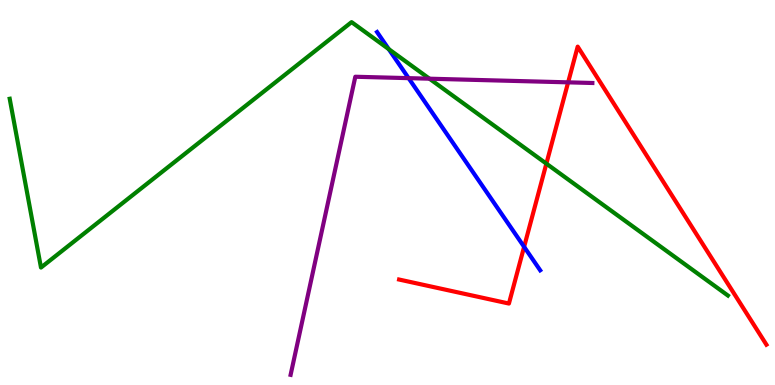[{'lines': ['blue', 'red'], 'intersections': [{'x': 6.76, 'y': 3.59}]}, {'lines': ['green', 'red'], 'intersections': [{'x': 7.05, 'y': 5.75}]}, {'lines': ['purple', 'red'], 'intersections': [{'x': 7.33, 'y': 7.86}]}, {'lines': ['blue', 'green'], 'intersections': [{'x': 5.02, 'y': 8.72}]}, {'lines': ['blue', 'purple'], 'intersections': [{'x': 5.27, 'y': 7.97}]}, {'lines': ['green', 'purple'], 'intersections': [{'x': 5.54, 'y': 7.96}]}]